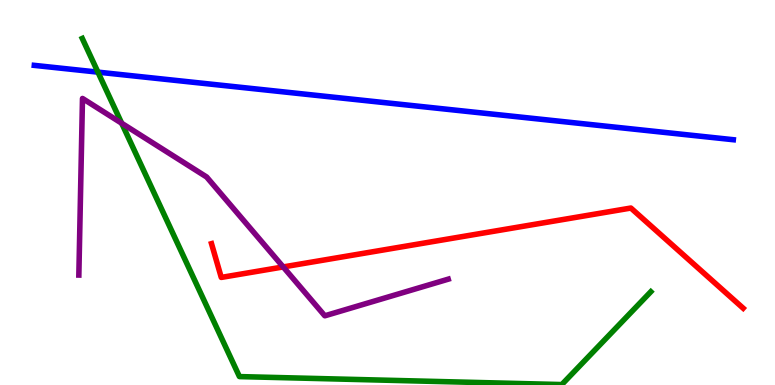[{'lines': ['blue', 'red'], 'intersections': []}, {'lines': ['green', 'red'], 'intersections': []}, {'lines': ['purple', 'red'], 'intersections': [{'x': 3.65, 'y': 3.07}]}, {'lines': ['blue', 'green'], 'intersections': [{'x': 1.26, 'y': 8.13}]}, {'lines': ['blue', 'purple'], 'intersections': []}, {'lines': ['green', 'purple'], 'intersections': [{'x': 1.57, 'y': 6.8}]}]